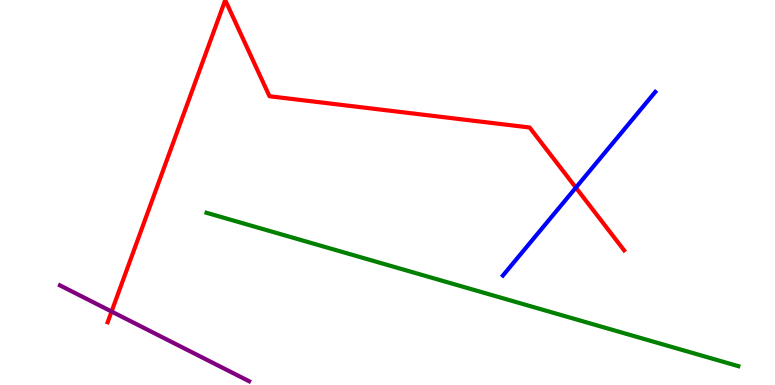[{'lines': ['blue', 'red'], 'intersections': [{'x': 7.43, 'y': 5.13}]}, {'lines': ['green', 'red'], 'intersections': []}, {'lines': ['purple', 'red'], 'intersections': [{'x': 1.44, 'y': 1.91}]}, {'lines': ['blue', 'green'], 'intersections': []}, {'lines': ['blue', 'purple'], 'intersections': []}, {'lines': ['green', 'purple'], 'intersections': []}]